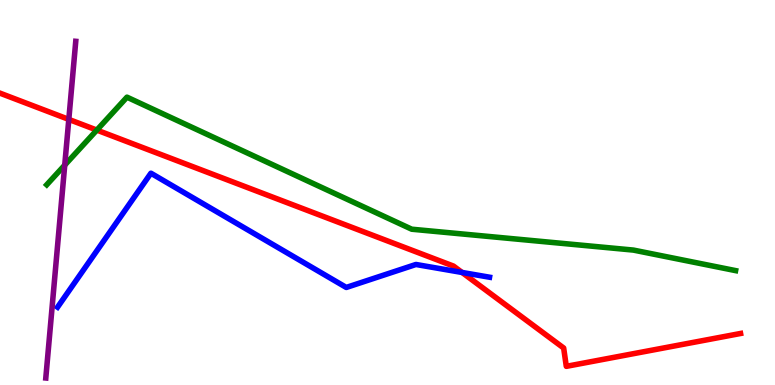[{'lines': ['blue', 'red'], 'intersections': [{'x': 5.96, 'y': 2.92}]}, {'lines': ['green', 'red'], 'intersections': [{'x': 1.25, 'y': 6.62}]}, {'lines': ['purple', 'red'], 'intersections': [{'x': 0.888, 'y': 6.9}]}, {'lines': ['blue', 'green'], 'intersections': []}, {'lines': ['blue', 'purple'], 'intersections': []}, {'lines': ['green', 'purple'], 'intersections': [{'x': 0.835, 'y': 5.71}]}]